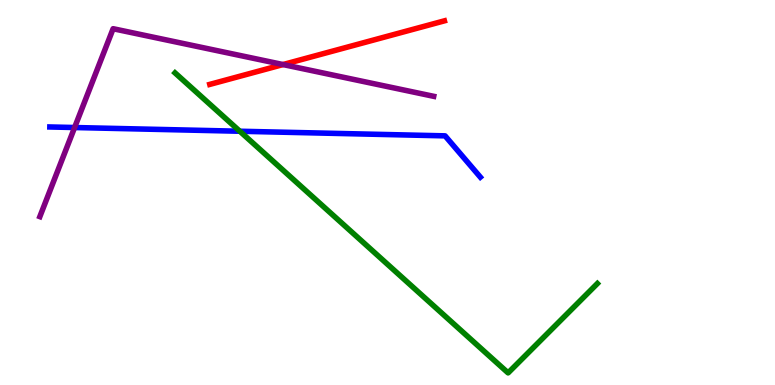[{'lines': ['blue', 'red'], 'intersections': []}, {'lines': ['green', 'red'], 'intersections': []}, {'lines': ['purple', 'red'], 'intersections': [{'x': 3.65, 'y': 8.32}]}, {'lines': ['blue', 'green'], 'intersections': [{'x': 3.09, 'y': 6.59}]}, {'lines': ['blue', 'purple'], 'intersections': [{'x': 0.963, 'y': 6.69}]}, {'lines': ['green', 'purple'], 'intersections': []}]